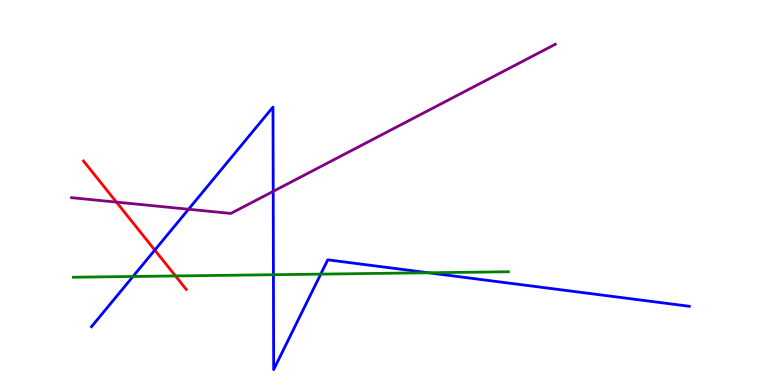[{'lines': ['blue', 'red'], 'intersections': [{'x': 2.0, 'y': 3.5}]}, {'lines': ['green', 'red'], 'intersections': [{'x': 2.26, 'y': 2.83}]}, {'lines': ['purple', 'red'], 'intersections': [{'x': 1.5, 'y': 4.75}]}, {'lines': ['blue', 'green'], 'intersections': [{'x': 1.72, 'y': 2.82}, {'x': 3.53, 'y': 2.86}, {'x': 4.14, 'y': 2.88}, {'x': 5.53, 'y': 2.92}]}, {'lines': ['blue', 'purple'], 'intersections': [{'x': 2.43, 'y': 4.57}, {'x': 3.53, 'y': 5.03}]}, {'lines': ['green', 'purple'], 'intersections': []}]